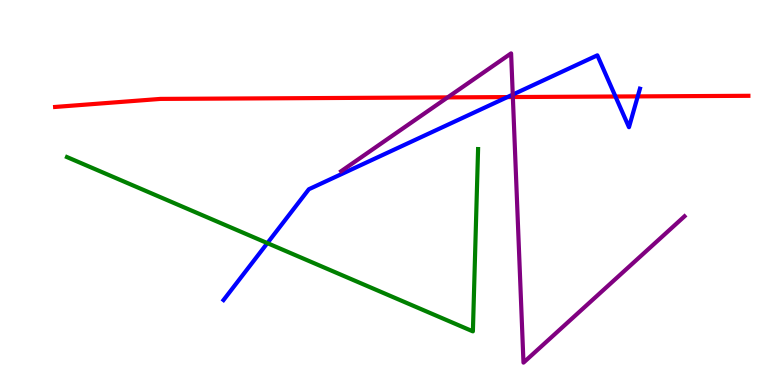[{'lines': ['blue', 'red'], 'intersections': [{'x': 6.55, 'y': 7.48}, {'x': 7.94, 'y': 7.49}, {'x': 8.23, 'y': 7.5}]}, {'lines': ['green', 'red'], 'intersections': []}, {'lines': ['purple', 'red'], 'intersections': [{'x': 5.78, 'y': 7.47}, {'x': 6.62, 'y': 7.48}]}, {'lines': ['blue', 'green'], 'intersections': [{'x': 3.45, 'y': 3.69}]}, {'lines': ['blue', 'purple'], 'intersections': [{'x': 6.62, 'y': 7.54}]}, {'lines': ['green', 'purple'], 'intersections': []}]